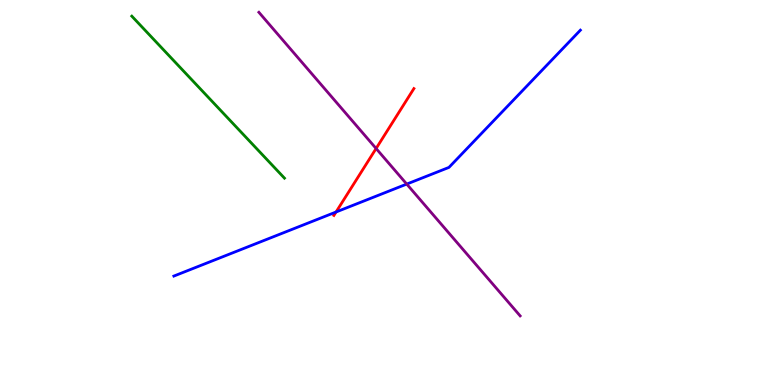[{'lines': ['blue', 'red'], 'intersections': [{'x': 4.34, 'y': 4.49}]}, {'lines': ['green', 'red'], 'intersections': []}, {'lines': ['purple', 'red'], 'intersections': [{'x': 4.85, 'y': 6.14}]}, {'lines': ['blue', 'green'], 'intersections': []}, {'lines': ['blue', 'purple'], 'intersections': [{'x': 5.25, 'y': 5.22}]}, {'lines': ['green', 'purple'], 'intersections': []}]